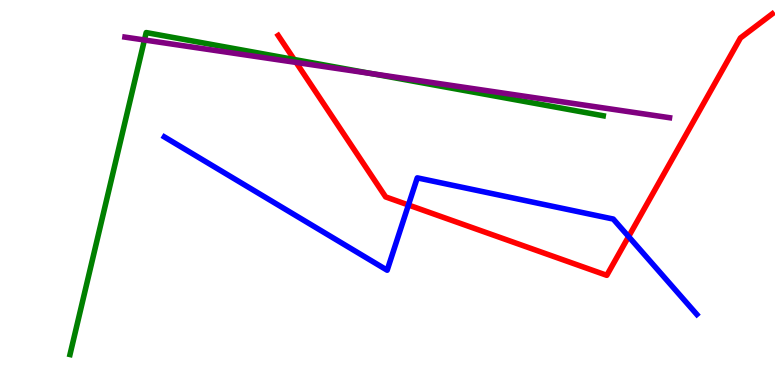[{'lines': ['blue', 'red'], 'intersections': [{'x': 5.27, 'y': 4.68}, {'x': 8.11, 'y': 3.86}]}, {'lines': ['green', 'red'], 'intersections': [{'x': 3.8, 'y': 8.45}]}, {'lines': ['purple', 'red'], 'intersections': [{'x': 3.82, 'y': 8.38}]}, {'lines': ['blue', 'green'], 'intersections': []}, {'lines': ['blue', 'purple'], 'intersections': []}, {'lines': ['green', 'purple'], 'intersections': [{'x': 1.86, 'y': 8.96}, {'x': 4.8, 'y': 8.09}]}]